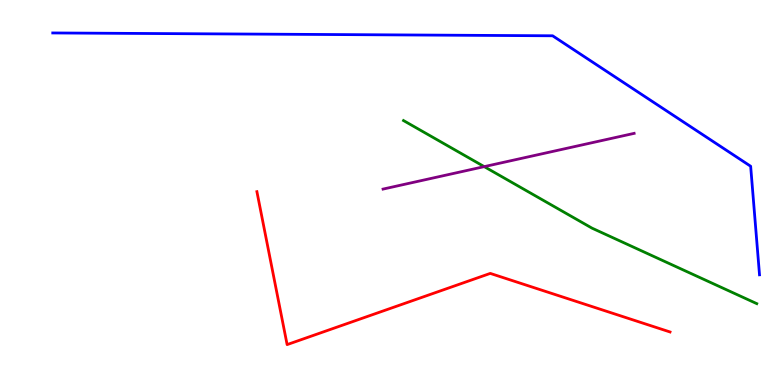[{'lines': ['blue', 'red'], 'intersections': []}, {'lines': ['green', 'red'], 'intersections': []}, {'lines': ['purple', 'red'], 'intersections': []}, {'lines': ['blue', 'green'], 'intersections': []}, {'lines': ['blue', 'purple'], 'intersections': []}, {'lines': ['green', 'purple'], 'intersections': [{'x': 6.25, 'y': 5.67}]}]